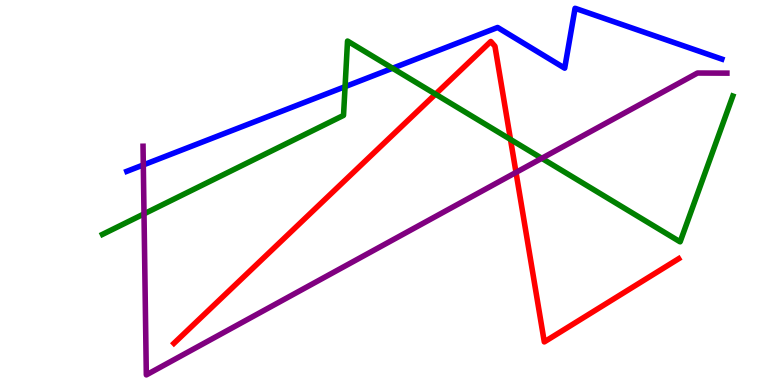[{'lines': ['blue', 'red'], 'intersections': []}, {'lines': ['green', 'red'], 'intersections': [{'x': 5.62, 'y': 7.55}, {'x': 6.59, 'y': 6.38}]}, {'lines': ['purple', 'red'], 'intersections': [{'x': 6.66, 'y': 5.52}]}, {'lines': ['blue', 'green'], 'intersections': [{'x': 4.45, 'y': 7.75}, {'x': 5.07, 'y': 8.23}]}, {'lines': ['blue', 'purple'], 'intersections': [{'x': 1.85, 'y': 5.72}]}, {'lines': ['green', 'purple'], 'intersections': [{'x': 1.86, 'y': 4.44}, {'x': 6.99, 'y': 5.89}]}]